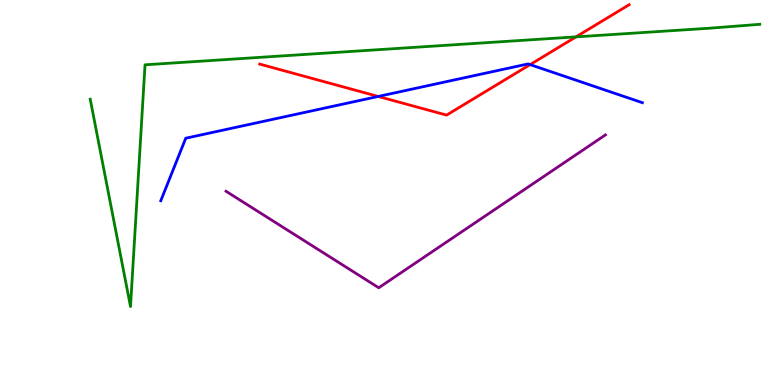[{'lines': ['blue', 'red'], 'intersections': [{'x': 4.88, 'y': 7.49}, {'x': 6.84, 'y': 8.32}]}, {'lines': ['green', 'red'], 'intersections': [{'x': 7.43, 'y': 9.04}]}, {'lines': ['purple', 'red'], 'intersections': []}, {'lines': ['blue', 'green'], 'intersections': []}, {'lines': ['blue', 'purple'], 'intersections': []}, {'lines': ['green', 'purple'], 'intersections': []}]